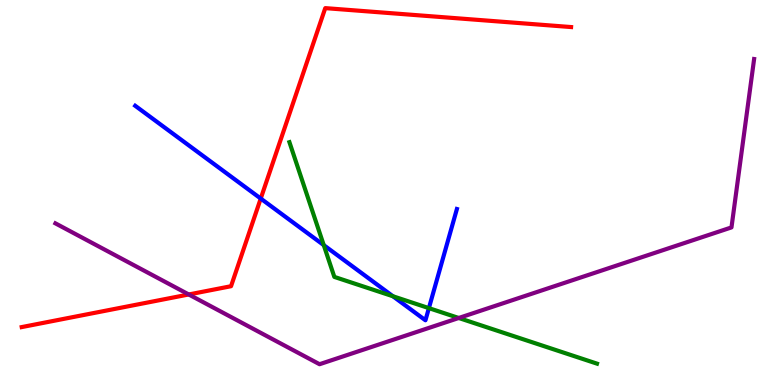[{'lines': ['blue', 'red'], 'intersections': [{'x': 3.36, 'y': 4.84}]}, {'lines': ['green', 'red'], 'intersections': []}, {'lines': ['purple', 'red'], 'intersections': [{'x': 2.44, 'y': 2.35}]}, {'lines': ['blue', 'green'], 'intersections': [{'x': 4.18, 'y': 3.63}, {'x': 5.07, 'y': 2.31}, {'x': 5.53, 'y': 2.0}]}, {'lines': ['blue', 'purple'], 'intersections': []}, {'lines': ['green', 'purple'], 'intersections': [{'x': 5.92, 'y': 1.74}]}]